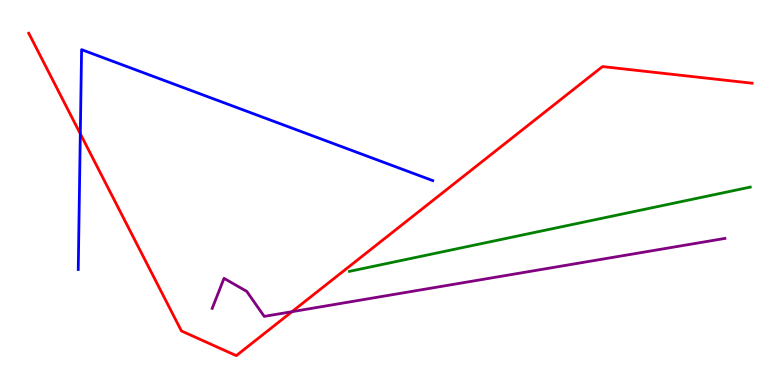[{'lines': ['blue', 'red'], 'intersections': [{'x': 1.04, 'y': 6.52}]}, {'lines': ['green', 'red'], 'intersections': []}, {'lines': ['purple', 'red'], 'intersections': [{'x': 3.77, 'y': 1.9}]}, {'lines': ['blue', 'green'], 'intersections': []}, {'lines': ['blue', 'purple'], 'intersections': []}, {'lines': ['green', 'purple'], 'intersections': []}]